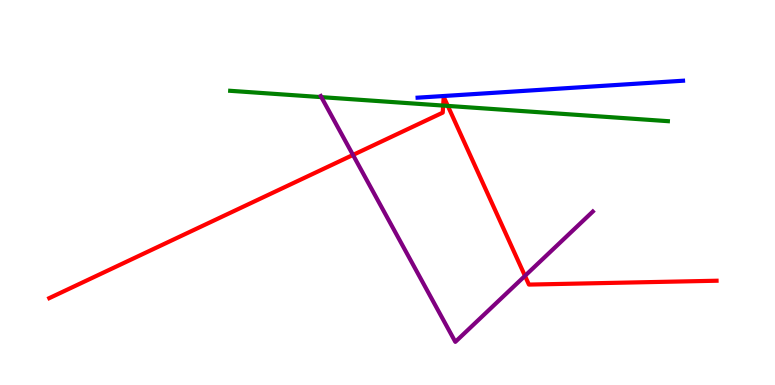[{'lines': ['blue', 'red'], 'intersections': []}, {'lines': ['green', 'red'], 'intersections': [{'x': 5.72, 'y': 7.26}, {'x': 5.78, 'y': 7.25}]}, {'lines': ['purple', 'red'], 'intersections': [{'x': 4.55, 'y': 5.98}, {'x': 6.77, 'y': 2.83}]}, {'lines': ['blue', 'green'], 'intersections': []}, {'lines': ['blue', 'purple'], 'intersections': []}, {'lines': ['green', 'purple'], 'intersections': [{'x': 4.15, 'y': 7.48}]}]